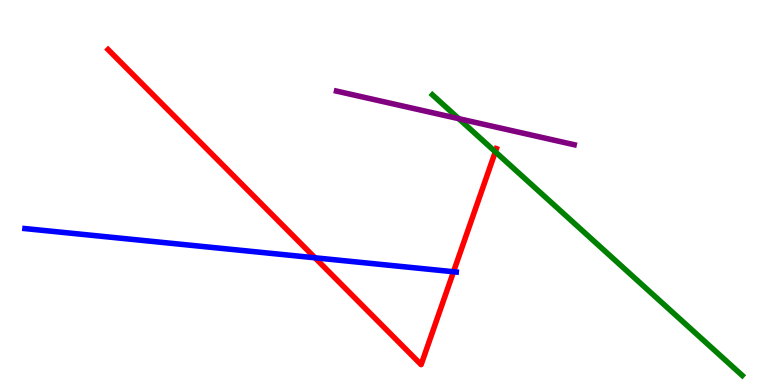[{'lines': ['blue', 'red'], 'intersections': [{'x': 4.06, 'y': 3.3}, {'x': 5.85, 'y': 2.94}]}, {'lines': ['green', 'red'], 'intersections': [{'x': 6.39, 'y': 6.06}]}, {'lines': ['purple', 'red'], 'intersections': []}, {'lines': ['blue', 'green'], 'intersections': []}, {'lines': ['blue', 'purple'], 'intersections': []}, {'lines': ['green', 'purple'], 'intersections': [{'x': 5.92, 'y': 6.92}]}]